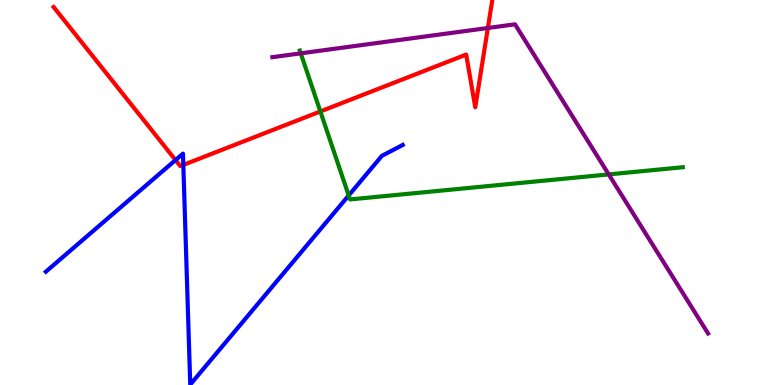[{'lines': ['blue', 'red'], 'intersections': [{'x': 2.26, 'y': 5.84}, {'x': 2.37, 'y': 5.72}]}, {'lines': ['green', 'red'], 'intersections': [{'x': 4.13, 'y': 7.11}]}, {'lines': ['purple', 'red'], 'intersections': [{'x': 6.29, 'y': 9.27}]}, {'lines': ['blue', 'green'], 'intersections': [{'x': 4.5, 'y': 4.92}]}, {'lines': ['blue', 'purple'], 'intersections': []}, {'lines': ['green', 'purple'], 'intersections': [{'x': 3.88, 'y': 8.61}, {'x': 7.85, 'y': 5.47}]}]